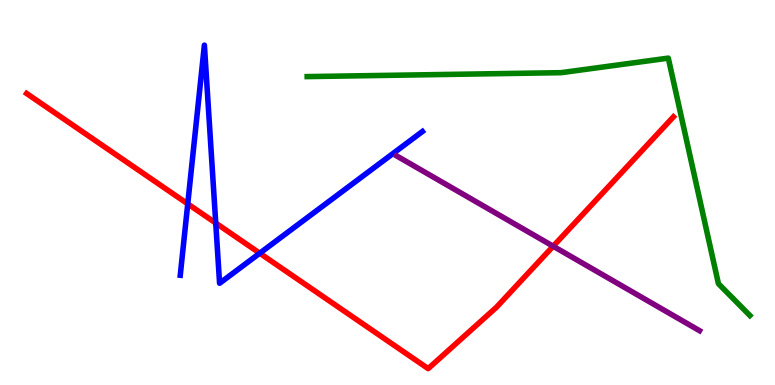[{'lines': ['blue', 'red'], 'intersections': [{'x': 2.42, 'y': 4.7}, {'x': 2.78, 'y': 4.21}, {'x': 3.35, 'y': 3.42}]}, {'lines': ['green', 'red'], 'intersections': []}, {'lines': ['purple', 'red'], 'intersections': [{'x': 7.14, 'y': 3.6}]}, {'lines': ['blue', 'green'], 'intersections': []}, {'lines': ['blue', 'purple'], 'intersections': []}, {'lines': ['green', 'purple'], 'intersections': []}]